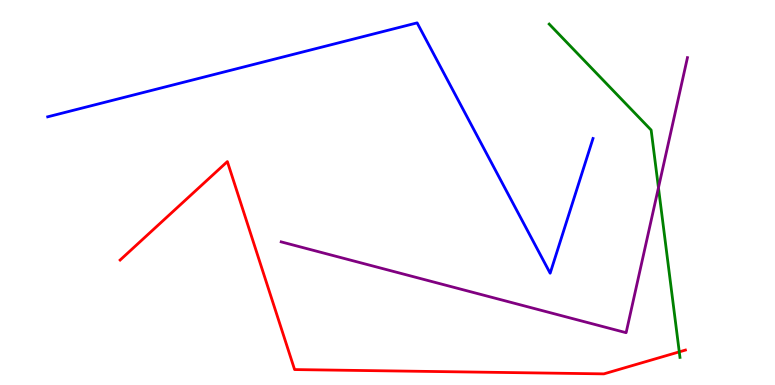[{'lines': ['blue', 'red'], 'intersections': []}, {'lines': ['green', 'red'], 'intersections': [{'x': 8.76, 'y': 0.861}]}, {'lines': ['purple', 'red'], 'intersections': []}, {'lines': ['blue', 'green'], 'intersections': []}, {'lines': ['blue', 'purple'], 'intersections': []}, {'lines': ['green', 'purple'], 'intersections': [{'x': 8.5, 'y': 5.12}]}]